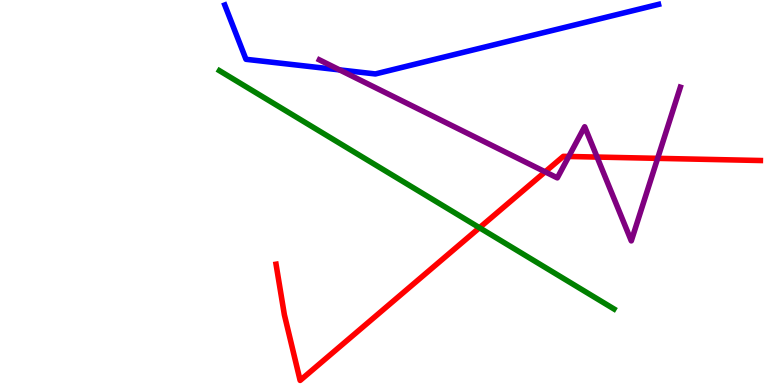[{'lines': ['blue', 'red'], 'intersections': []}, {'lines': ['green', 'red'], 'intersections': [{'x': 6.19, 'y': 4.08}]}, {'lines': ['purple', 'red'], 'intersections': [{'x': 7.03, 'y': 5.54}, {'x': 7.34, 'y': 5.94}, {'x': 7.7, 'y': 5.92}, {'x': 8.49, 'y': 5.89}]}, {'lines': ['blue', 'green'], 'intersections': []}, {'lines': ['blue', 'purple'], 'intersections': [{'x': 4.38, 'y': 8.18}]}, {'lines': ['green', 'purple'], 'intersections': []}]